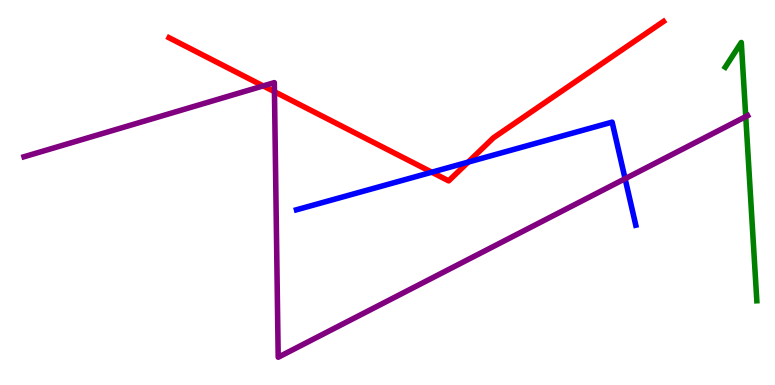[{'lines': ['blue', 'red'], 'intersections': [{'x': 5.57, 'y': 5.53}, {'x': 6.04, 'y': 5.79}]}, {'lines': ['green', 'red'], 'intersections': []}, {'lines': ['purple', 'red'], 'intersections': [{'x': 3.4, 'y': 7.77}, {'x': 3.54, 'y': 7.62}]}, {'lines': ['blue', 'green'], 'intersections': []}, {'lines': ['blue', 'purple'], 'intersections': [{'x': 8.07, 'y': 5.36}]}, {'lines': ['green', 'purple'], 'intersections': [{'x': 9.62, 'y': 6.97}]}]